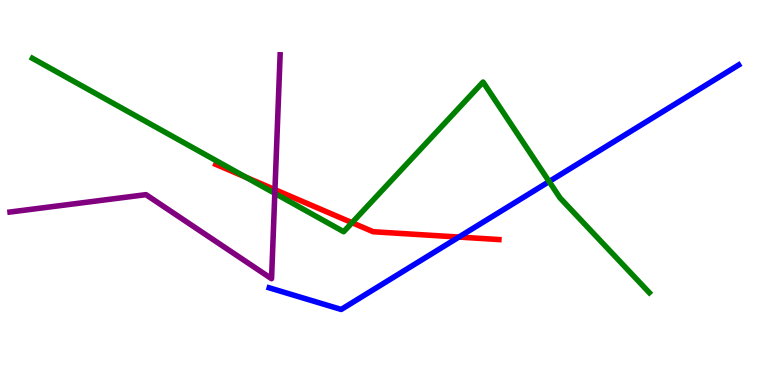[{'lines': ['blue', 'red'], 'intersections': [{'x': 5.92, 'y': 3.84}]}, {'lines': ['green', 'red'], 'intersections': [{'x': 3.17, 'y': 5.4}, {'x': 4.54, 'y': 4.22}]}, {'lines': ['purple', 'red'], 'intersections': [{'x': 3.55, 'y': 5.07}]}, {'lines': ['blue', 'green'], 'intersections': [{'x': 7.09, 'y': 5.28}]}, {'lines': ['blue', 'purple'], 'intersections': []}, {'lines': ['green', 'purple'], 'intersections': [{'x': 3.55, 'y': 4.98}]}]